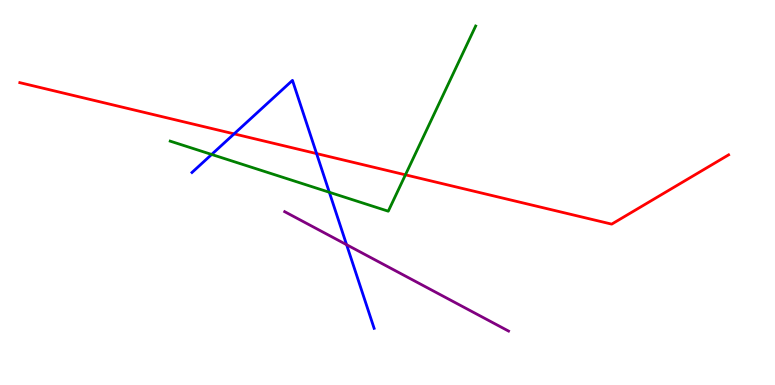[{'lines': ['blue', 'red'], 'intersections': [{'x': 3.02, 'y': 6.52}, {'x': 4.08, 'y': 6.01}]}, {'lines': ['green', 'red'], 'intersections': [{'x': 5.23, 'y': 5.46}]}, {'lines': ['purple', 'red'], 'intersections': []}, {'lines': ['blue', 'green'], 'intersections': [{'x': 2.73, 'y': 5.99}, {'x': 4.25, 'y': 5.01}]}, {'lines': ['blue', 'purple'], 'intersections': [{'x': 4.47, 'y': 3.64}]}, {'lines': ['green', 'purple'], 'intersections': []}]